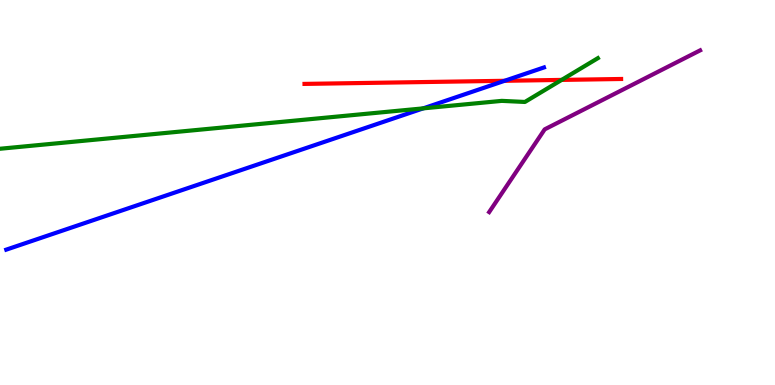[{'lines': ['blue', 'red'], 'intersections': [{'x': 6.51, 'y': 7.9}]}, {'lines': ['green', 'red'], 'intersections': [{'x': 7.25, 'y': 7.92}]}, {'lines': ['purple', 'red'], 'intersections': []}, {'lines': ['blue', 'green'], 'intersections': [{'x': 5.46, 'y': 7.19}]}, {'lines': ['blue', 'purple'], 'intersections': []}, {'lines': ['green', 'purple'], 'intersections': []}]